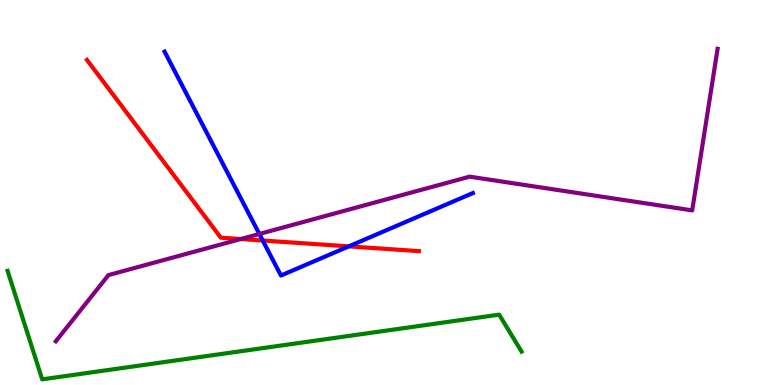[{'lines': ['blue', 'red'], 'intersections': [{'x': 3.39, 'y': 3.75}, {'x': 4.5, 'y': 3.6}]}, {'lines': ['green', 'red'], 'intersections': []}, {'lines': ['purple', 'red'], 'intersections': [{'x': 3.11, 'y': 3.79}]}, {'lines': ['blue', 'green'], 'intersections': []}, {'lines': ['blue', 'purple'], 'intersections': [{'x': 3.35, 'y': 3.92}]}, {'lines': ['green', 'purple'], 'intersections': []}]